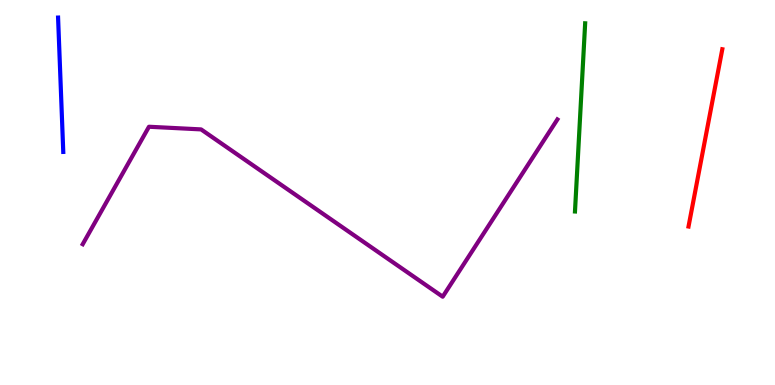[{'lines': ['blue', 'red'], 'intersections': []}, {'lines': ['green', 'red'], 'intersections': []}, {'lines': ['purple', 'red'], 'intersections': []}, {'lines': ['blue', 'green'], 'intersections': []}, {'lines': ['blue', 'purple'], 'intersections': []}, {'lines': ['green', 'purple'], 'intersections': []}]